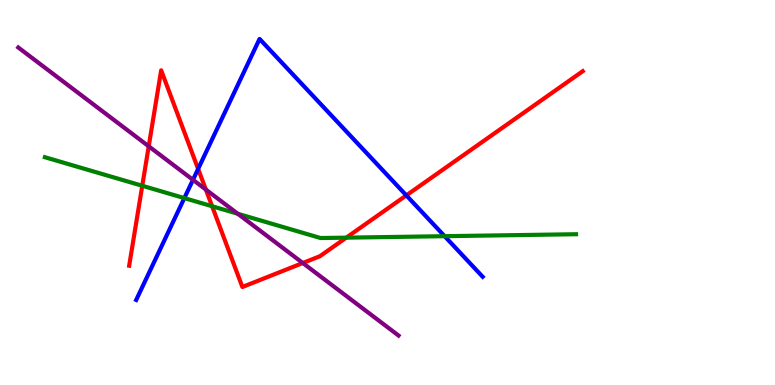[{'lines': ['blue', 'red'], 'intersections': [{'x': 2.56, 'y': 5.61}, {'x': 5.24, 'y': 4.93}]}, {'lines': ['green', 'red'], 'intersections': [{'x': 1.84, 'y': 5.17}, {'x': 2.74, 'y': 4.64}, {'x': 4.47, 'y': 3.83}]}, {'lines': ['purple', 'red'], 'intersections': [{'x': 1.92, 'y': 6.2}, {'x': 2.66, 'y': 5.08}, {'x': 3.91, 'y': 3.17}]}, {'lines': ['blue', 'green'], 'intersections': [{'x': 2.38, 'y': 4.85}, {'x': 5.74, 'y': 3.87}]}, {'lines': ['blue', 'purple'], 'intersections': [{'x': 2.49, 'y': 5.33}]}, {'lines': ['green', 'purple'], 'intersections': [{'x': 3.07, 'y': 4.45}]}]